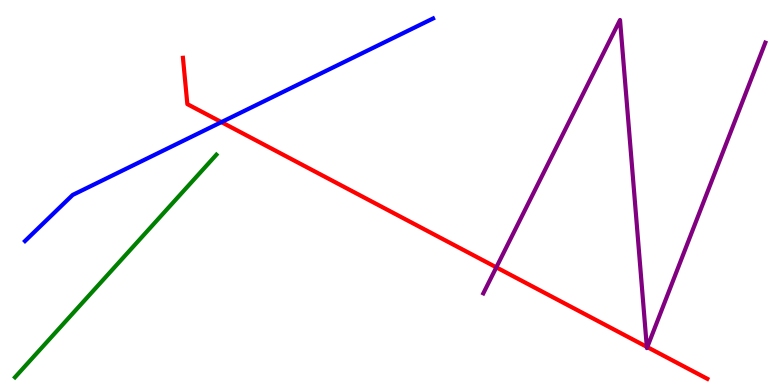[{'lines': ['blue', 'red'], 'intersections': [{'x': 2.86, 'y': 6.83}]}, {'lines': ['green', 'red'], 'intersections': []}, {'lines': ['purple', 'red'], 'intersections': [{'x': 6.4, 'y': 3.06}, {'x': 8.35, 'y': 0.991}, {'x': 8.35, 'y': 0.984}]}, {'lines': ['blue', 'green'], 'intersections': []}, {'lines': ['blue', 'purple'], 'intersections': []}, {'lines': ['green', 'purple'], 'intersections': []}]